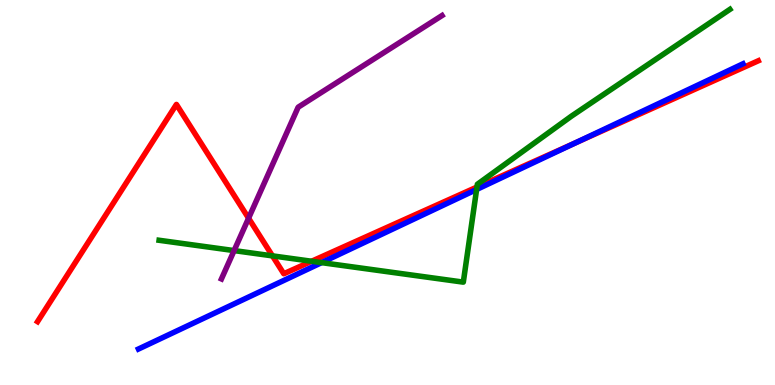[{'lines': ['blue', 'red'], 'intersections': [{'x': 7.42, 'y': 6.29}]}, {'lines': ['green', 'red'], 'intersections': [{'x': 3.52, 'y': 3.35}, {'x': 4.02, 'y': 3.21}, {'x': 6.15, 'y': 5.14}]}, {'lines': ['purple', 'red'], 'intersections': [{'x': 3.21, 'y': 4.33}]}, {'lines': ['blue', 'green'], 'intersections': [{'x': 4.15, 'y': 3.18}, {'x': 6.15, 'y': 5.08}]}, {'lines': ['blue', 'purple'], 'intersections': []}, {'lines': ['green', 'purple'], 'intersections': [{'x': 3.02, 'y': 3.49}]}]